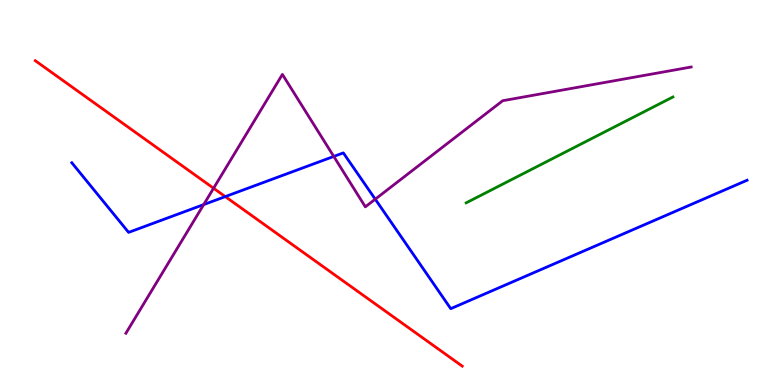[{'lines': ['blue', 'red'], 'intersections': [{'x': 2.91, 'y': 4.89}]}, {'lines': ['green', 'red'], 'intersections': []}, {'lines': ['purple', 'red'], 'intersections': [{'x': 2.76, 'y': 5.11}]}, {'lines': ['blue', 'green'], 'intersections': []}, {'lines': ['blue', 'purple'], 'intersections': [{'x': 2.63, 'y': 4.69}, {'x': 4.31, 'y': 5.94}, {'x': 4.84, 'y': 4.83}]}, {'lines': ['green', 'purple'], 'intersections': []}]